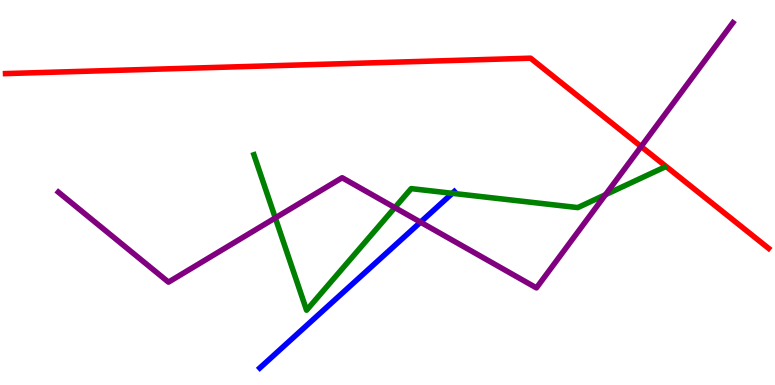[{'lines': ['blue', 'red'], 'intersections': []}, {'lines': ['green', 'red'], 'intersections': []}, {'lines': ['purple', 'red'], 'intersections': [{'x': 8.27, 'y': 6.19}]}, {'lines': ['blue', 'green'], 'intersections': [{'x': 5.84, 'y': 4.98}]}, {'lines': ['blue', 'purple'], 'intersections': [{'x': 5.43, 'y': 4.23}]}, {'lines': ['green', 'purple'], 'intersections': [{'x': 3.55, 'y': 4.34}, {'x': 5.09, 'y': 4.61}, {'x': 7.81, 'y': 4.94}]}]